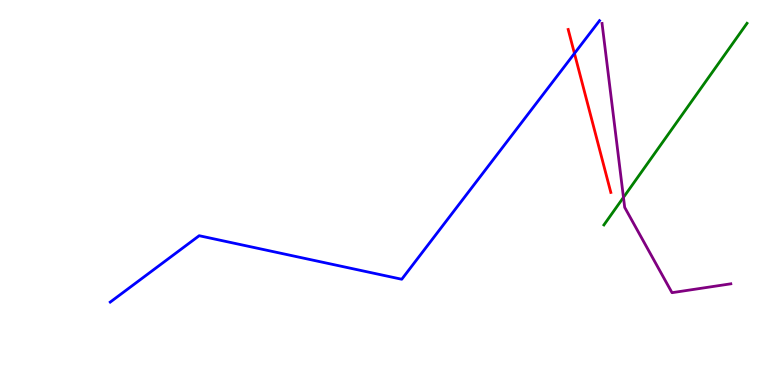[{'lines': ['blue', 'red'], 'intersections': [{'x': 7.41, 'y': 8.61}]}, {'lines': ['green', 'red'], 'intersections': []}, {'lines': ['purple', 'red'], 'intersections': []}, {'lines': ['blue', 'green'], 'intersections': []}, {'lines': ['blue', 'purple'], 'intersections': []}, {'lines': ['green', 'purple'], 'intersections': [{'x': 8.04, 'y': 4.87}]}]